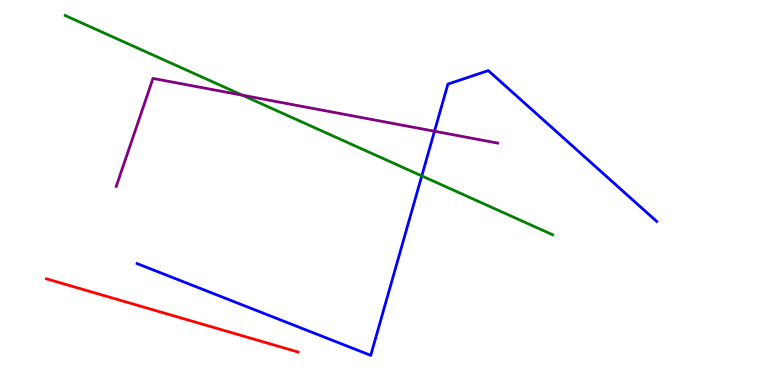[{'lines': ['blue', 'red'], 'intersections': []}, {'lines': ['green', 'red'], 'intersections': []}, {'lines': ['purple', 'red'], 'intersections': []}, {'lines': ['blue', 'green'], 'intersections': [{'x': 5.44, 'y': 5.43}]}, {'lines': ['blue', 'purple'], 'intersections': [{'x': 5.61, 'y': 6.59}]}, {'lines': ['green', 'purple'], 'intersections': [{'x': 3.13, 'y': 7.53}]}]